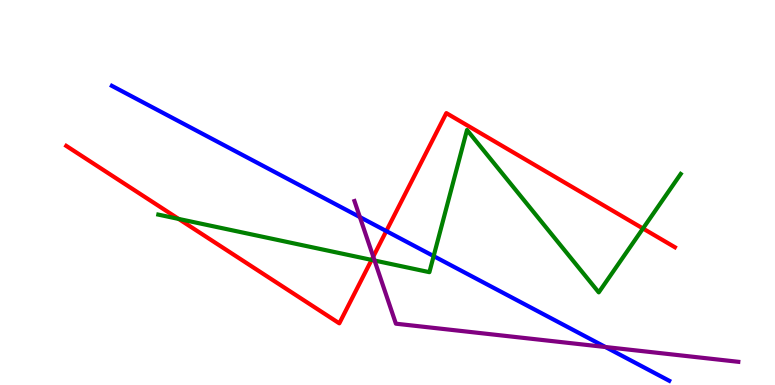[{'lines': ['blue', 'red'], 'intersections': [{'x': 4.98, 'y': 4.0}]}, {'lines': ['green', 'red'], 'intersections': [{'x': 2.31, 'y': 4.31}, {'x': 4.79, 'y': 3.25}, {'x': 8.3, 'y': 4.06}]}, {'lines': ['purple', 'red'], 'intersections': [{'x': 4.82, 'y': 3.33}]}, {'lines': ['blue', 'green'], 'intersections': [{'x': 5.6, 'y': 3.35}]}, {'lines': ['blue', 'purple'], 'intersections': [{'x': 4.64, 'y': 4.36}, {'x': 7.81, 'y': 0.987}]}, {'lines': ['green', 'purple'], 'intersections': [{'x': 4.83, 'y': 3.23}]}]